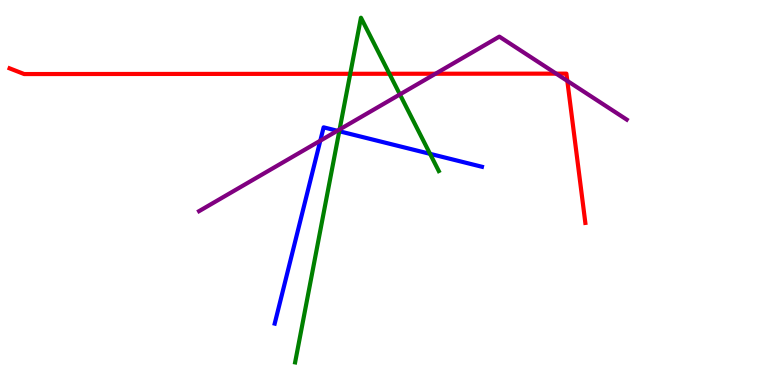[{'lines': ['blue', 'red'], 'intersections': []}, {'lines': ['green', 'red'], 'intersections': [{'x': 4.52, 'y': 8.08}, {'x': 5.02, 'y': 8.08}]}, {'lines': ['purple', 'red'], 'intersections': [{'x': 5.62, 'y': 8.08}, {'x': 7.18, 'y': 8.09}, {'x': 7.32, 'y': 7.9}]}, {'lines': ['blue', 'green'], 'intersections': [{'x': 4.38, 'y': 6.59}, {'x': 5.55, 'y': 6.0}]}, {'lines': ['blue', 'purple'], 'intersections': [{'x': 4.13, 'y': 6.35}, {'x': 4.35, 'y': 6.6}]}, {'lines': ['green', 'purple'], 'intersections': [{'x': 4.38, 'y': 6.64}, {'x': 5.16, 'y': 7.55}]}]